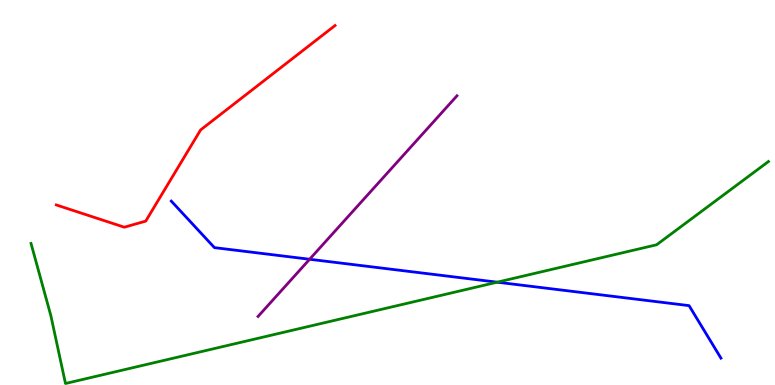[{'lines': ['blue', 'red'], 'intersections': []}, {'lines': ['green', 'red'], 'intersections': []}, {'lines': ['purple', 'red'], 'intersections': []}, {'lines': ['blue', 'green'], 'intersections': [{'x': 6.42, 'y': 2.67}]}, {'lines': ['blue', 'purple'], 'intersections': [{'x': 3.99, 'y': 3.27}]}, {'lines': ['green', 'purple'], 'intersections': []}]